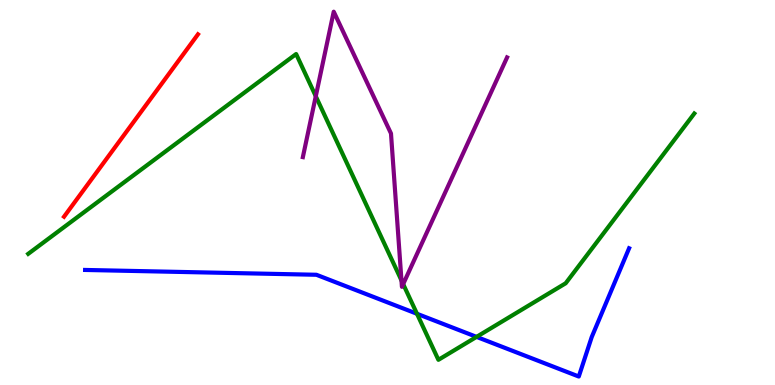[{'lines': ['blue', 'red'], 'intersections': []}, {'lines': ['green', 'red'], 'intersections': []}, {'lines': ['purple', 'red'], 'intersections': []}, {'lines': ['blue', 'green'], 'intersections': [{'x': 5.38, 'y': 1.85}, {'x': 6.15, 'y': 1.25}]}, {'lines': ['blue', 'purple'], 'intersections': []}, {'lines': ['green', 'purple'], 'intersections': [{'x': 4.07, 'y': 7.5}, {'x': 5.18, 'y': 2.72}, {'x': 5.2, 'y': 2.62}]}]